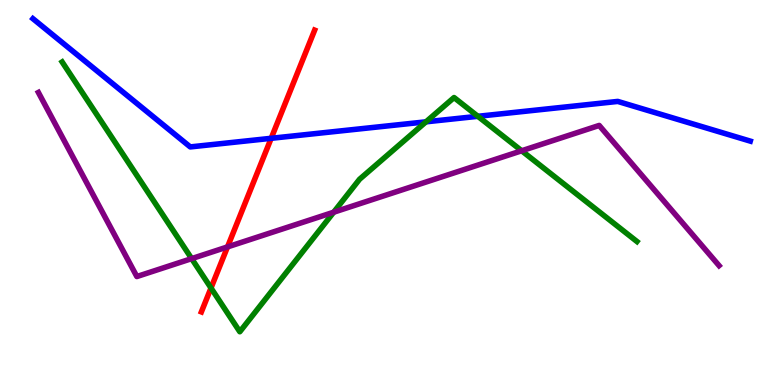[{'lines': ['blue', 'red'], 'intersections': [{'x': 3.5, 'y': 6.41}]}, {'lines': ['green', 'red'], 'intersections': [{'x': 2.72, 'y': 2.52}]}, {'lines': ['purple', 'red'], 'intersections': [{'x': 2.94, 'y': 3.59}]}, {'lines': ['blue', 'green'], 'intersections': [{'x': 5.5, 'y': 6.84}, {'x': 6.17, 'y': 6.98}]}, {'lines': ['blue', 'purple'], 'intersections': []}, {'lines': ['green', 'purple'], 'intersections': [{'x': 2.47, 'y': 3.28}, {'x': 4.31, 'y': 4.49}, {'x': 6.73, 'y': 6.08}]}]